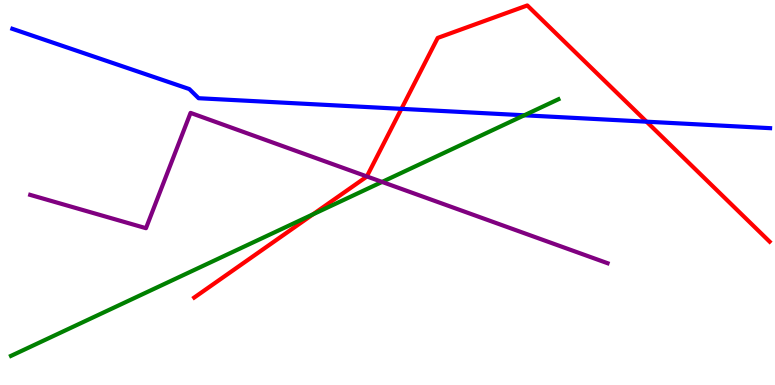[{'lines': ['blue', 'red'], 'intersections': [{'x': 5.18, 'y': 7.17}, {'x': 8.34, 'y': 6.84}]}, {'lines': ['green', 'red'], 'intersections': [{'x': 4.04, 'y': 4.43}]}, {'lines': ['purple', 'red'], 'intersections': [{'x': 4.73, 'y': 5.42}]}, {'lines': ['blue', 'green'], 'intersections': [{'x': 6.76, 'y': 7.01}]}, {'lines': ['blue', 'purple'], 'intersections': []}, {'lines': ['green', 'purple'], 'intersections': [{'x': 4.93, 'y': 5.27}]}]